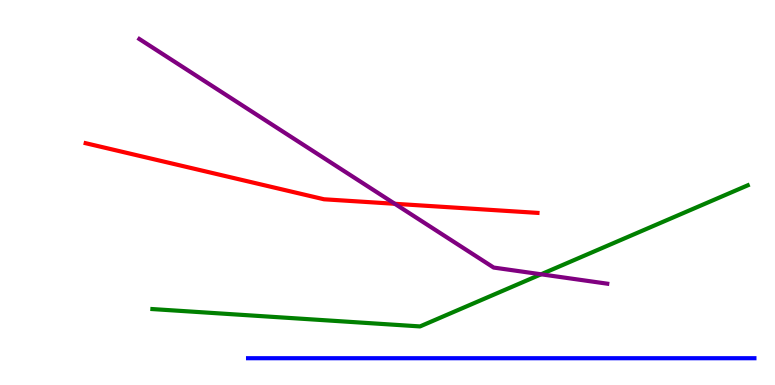[{'lines': ['blue', 'red'], 'intersections': []}, {'lines': ['green', 'red'], 'intersections': []}, {'lines': ['purple', 'red'], 'intersections': [{'x': 5.09, 'y': 4.71}]}, {'lines': ['blue', 'green'], 'intersections': []}, {'lines': ['blue', 'purple'], 'intersections': []}, {'lines': ['green', 'purple'], 'intersections': [{'x': 6.98, 'y': 2.88}]}]